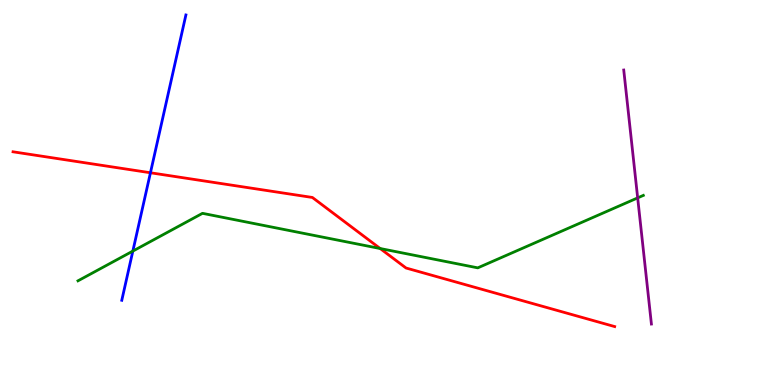[{'lines': ['blue', 'red'], 'intersections': [{'x': 1.94, 'y': 5.51}]}, {'lines': ['green', 'red'], 'intersections': [{'x': 4.91, 'y': 3.54}]}, {'lines': ['purple', 'red'], 'intersections': []}, {'lines': ['blue', 'green'], 'intersections': [{'x': 1.71, 'y': 3.48}]}, {'lines': ['blue', 'purple'], 'intersections': []}, {'lines': ['green', 'purple'], 'intersections': [{'x': 8.23, 'y': 4.86}]}]